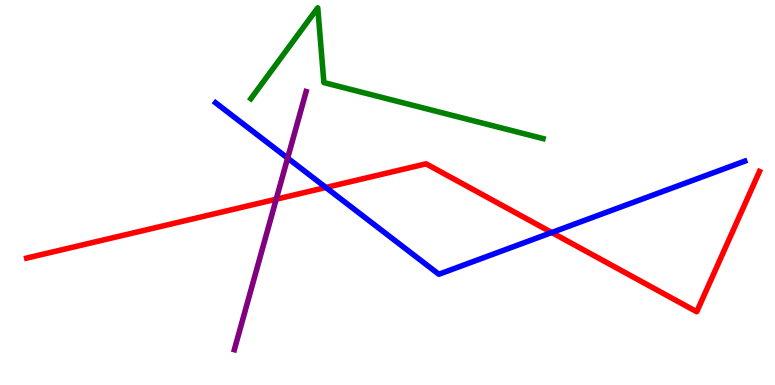[{'lines': ['blue', 'red'], 'intersections': [{'x': 4.2, 'y': 5.13}, {'x': 7.12, 'y': 3.96}]}, {'lines': ['green', 'red'], 'intersections': []}, {'lines': ['purple', 'red'], 'intersections': [{'x': 3.56, 'y': 4.83}]}, {'lines': ['blue', 'green'], 'intersections': []}, {'lines': ['blue', 'purple'], 'intersections': [{'x': 3.71, 'y': 5.89}]}, {'lines': ['green', 'purple'], 'intersections': []}]